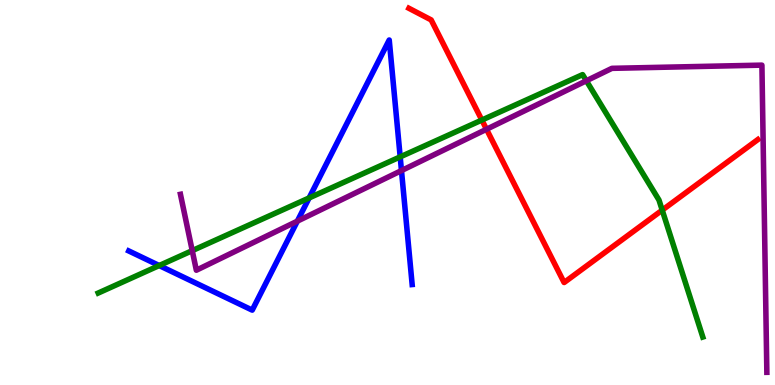[{'lines': ['blue', 'red'], 'intersections': []}, {'lines': ['green', 'red'], 'intersections': [{'x': 6.22, 'y': 6.88}, {'x': 8.54, 'y': 4.54}]}, {'lines': ['purple', 'red'], 'intersections': [{'x': 6.28, 'y': 6.64}]}, {'lines': ['blue', 'green'], 'intersections': [{'x': 2.05, 'y': 3.1}, {'x': 3.99, 'y': 4.86}, {'x': 5.16, 'y': 5.93}]}, {'lines': ['blue', 'purple'], 'intersections': [{'x': 3.84, 'y': 4.26}, {'x': 5.18, 'y': 5.57}]}, {'lines': ['green', 'purple'], 'intersections': [{'x': 2.48, 'y': 3.49}, {'x': 7.57, 'y': 7.9}]}]